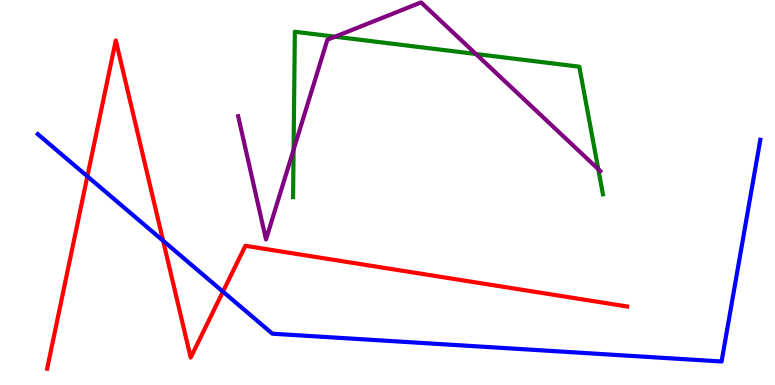[{'lines': ['blue', 'red'], 'intersections': [{'x': 1.13, 'y': 5.42}, {'x': 2.1, 'y': 3.75}, {'x': 2.88, 'y': 2.42}]}, {'lines': ['green', 'red'], 'intersections': []}, {'lines': ['purple', 'red'], 'intersections': []}, {'lines': ['blue', 'green'], 'intersections': []}, {'lines': ['blue', 'purple'], 'intersections': []}, {'lines': ['green', 'purple'], 'intersections': [{'x': 3.79, 'y': 6.11}, {'x': 4.32, 'y': 9.05}, {'x': 6.14, 'y': 8.6}, {'x': 7.72, 'y': 5.61}]}]